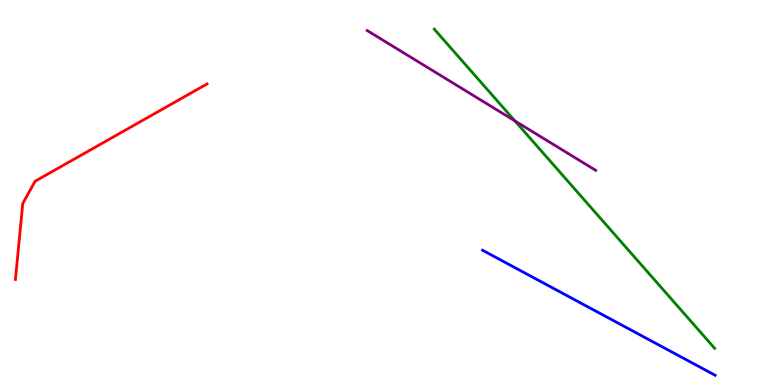[{'lines': ['blue', 'red'], 'intersections': []}, {'lines': ['green', 'red'], 'intersections': []}, {'lines': ['purple', 'red'], 'intersections': []}, {'lines': ['blue', 'green'], 'intersections': []}, {'lines': ['blue', 'purple'], 'intersections': []}, {'lines': ['green', 'purple'], 'intersections': [{'x': 6.64, 'y': 6.86}]}]